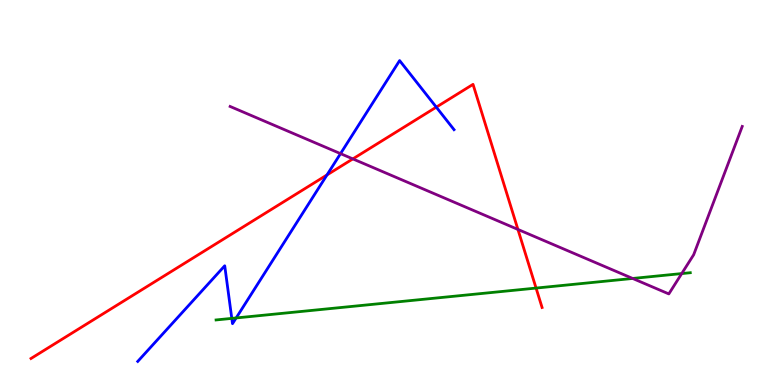[{'lines': ['blue', 'red'], 'intersections': [{'x': 4.22, 'y': 5.46}, {'x': 5.63, 'y': 7.22}]}, {'lines': ['green', 'red'], 'intersections': [{'x': 6.92, 'y': 2.52}]}, {'lines': ['purple', 'red'], 'intersections': [{'x': 4.55, 'y': 5.87}, {'x': 6.68, 'y': 4.04}]}, {'lines': ['blue', 'green'], 'intersections': [{'x': 2.99, 'y': 1.73}, {'x': 3.05, 'y': 1.74}]}, {'lines': ['blue', 'purple'], 'intersections': [{'x': 4.39, 'y': 6.01}]}, {'lines': ['green', 'purple'], 'intersections': [{'x': 8.16, 'y': 2.77}, {'x': 8.8, 'y': 2.89}]}]